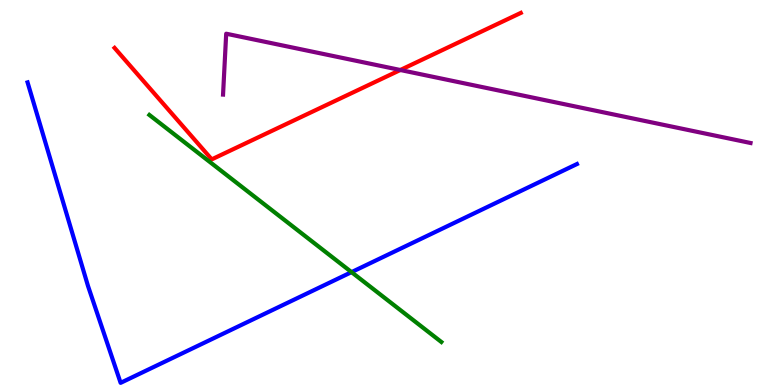[{'lines': ['blue', 'red'], 'intersections': []}, {'lines': ['green', 'red'], 'intersections': []}, {'lines': ['purple', 'red'], 'intersections': [{'x': 5.17, 'y': 8.18}]}, {'lines': ['blue', 'green'], 'intersections': [{'x': 4.54, 'y': 2.93}]}, {'lines': ['blue', 'purple'], 'intersections': []}, {'lines': ['green', 'purple'], 'intersections': []}]